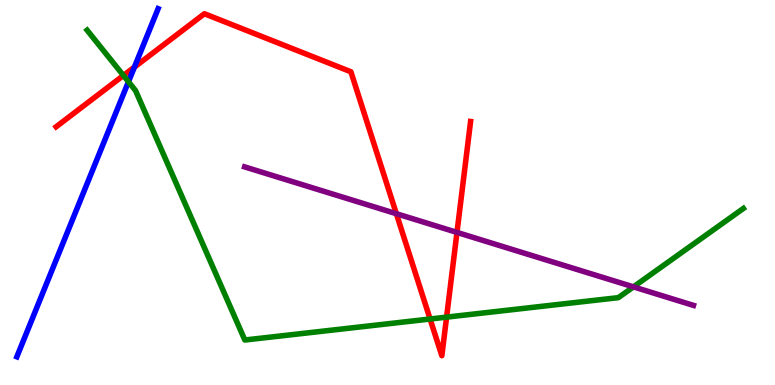[{'lines': ['blue', 'red'], 'intersections': [{'x': 1.73, 'y': 8.26}]}, {'lines': ['green', 'red'], 'intersections': [{'x': 1.59, 'y': 8.04}, {'x': 5.55, 'y': 1.71}, {'x': 5.76, 'y': 1.76}]}, {'lines': ['purple', 'red'], 'intersections': [{'x': 5.11, 'y': 4.45}, {'x': 5.9, 'y': 3.96}]}, {'lines': ['blue', 'green'], 'intersections': [{'x': 1.66, 'y': 7.88}]}, {'lines': ['blue', 'purple'], 'intersections': []}, {'lines': ['green', 'purple'], 'intersections': [{'x': 8.17, 'y': 2.55}]}]